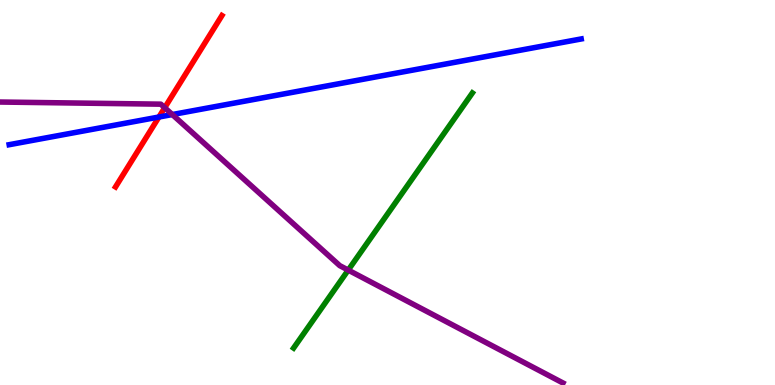[{'lines': ['blue', 'red'], 'intersections': [{'x': 2.05, 'y': 6.96}]}, {'lines': ['green', 'red'], 'intersections': []}, {'lines': ['purple', 'red'], 'intersections': [{'x': 2.13, 'y': 7.2}]}, {'lines': ['blue', 'green'], 'intersections': []}, {'lines': ['blue', 'purple'], 'intersections': [{'x': 2.22, 'y': 7.02}]}, {'lines': ['green', 'purple'], 'intersections': [{'x': 4.49, 'y': 2.98}]}]